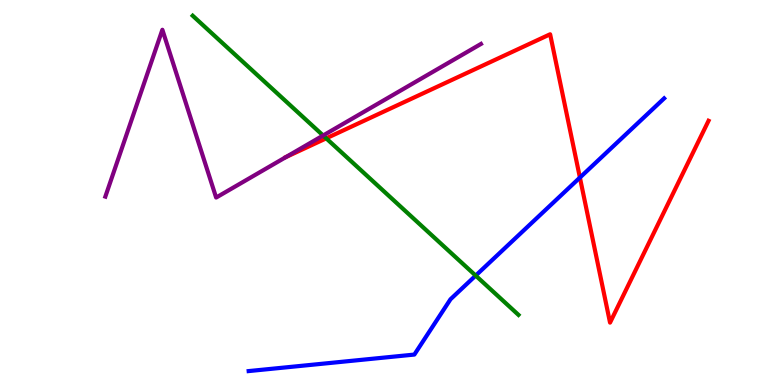[{'lines': ['blue', 'red'], 'intersections': [{'x': 7.48, 'y': 5.39}]}, {'lines': ['green', 'red'], 'intersections': [{'x': 4.21, 'y': 6.41}]}, {'lines': ['purple', 'red'], 'intersections': [{'x': 3.69, 'y': 5.92}]}, {'lines': ['blue', 'green'], 'intersections': [{'x': 6.14, 'y': 2.84}]}, {'lines': ['blue', 'purple'], 'intersections': []}, {'lines': ['green', 'purple'], 'intersections': [{'x': 4.17, 'y': 6.48}]}]